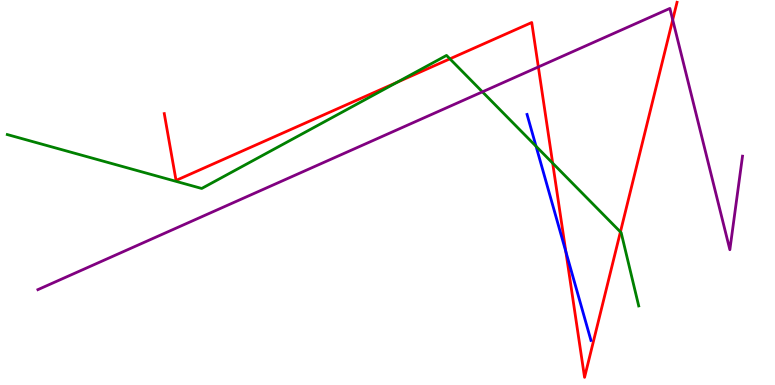[{'lines': ['blue', 'red'], 'intersections': [{'x': 7.3, 'y': 3.46}]}, {'lines': ['green', 'red'], 'intersections': [{'x': 5.12, 'y': 7.86}, {'x': 5.81, 'y': 8.47}, {'x': 7.13, 'y': 5.76}, {'x': 8.01, 'y': 3.98}]}, {'lines': ['purple', 'red'], 'intersections': [{'x': 6.95, 'y': 8.26}, {'x': 8.68, 'y': 9.48}]}, {'lines': ['blue', 'green'], 'intersections': [{'x': 6.92, 'y': 6.2}]}, {'lines': ['blue', 'purple'], 'intersections': []}, {'lines': ['green', 'purple'], 'intersections': [{'x': 6.22, 'y': 7.61}]}]